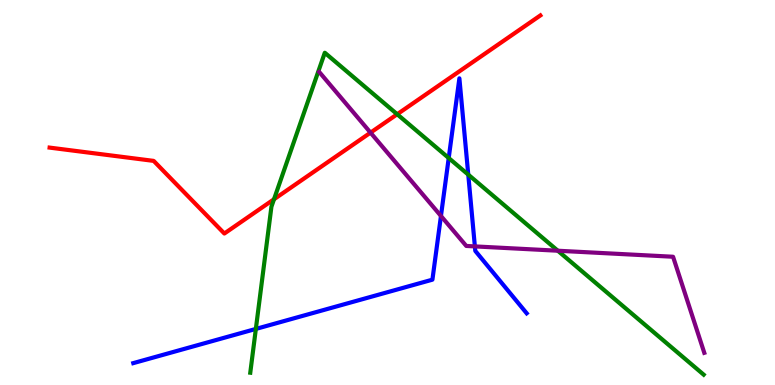[{'lines': ['blue', 'red'], 'intersections': []}, {'lines': ['green', 'red'], 'intersections': [{'x': 3.54, 'y': 4.82}, {'x': 5.12, 'y': 7.03}]}, {'lines': ['purple', 'red'], 'intersections': [{'x': 4.78, 'y': 6.55}]}, {'lines': ['blue', 'green'], 'intersections': [{'x': 3.3, 'y': 1.46}, {'x': 5.79, 'y': 5.9}, {'x': 6.04, 'y': 5.46}]}, {'lines': ['blue', 'purple'], 'intersections': [{'x': 5.69, 'y': 4.39}, {'x': 6.13, 'y': 3.6}]}, {'lines': ['green', 'purple'], 'intersections': [{'x': 7.2, 'y': 3.49}]}]